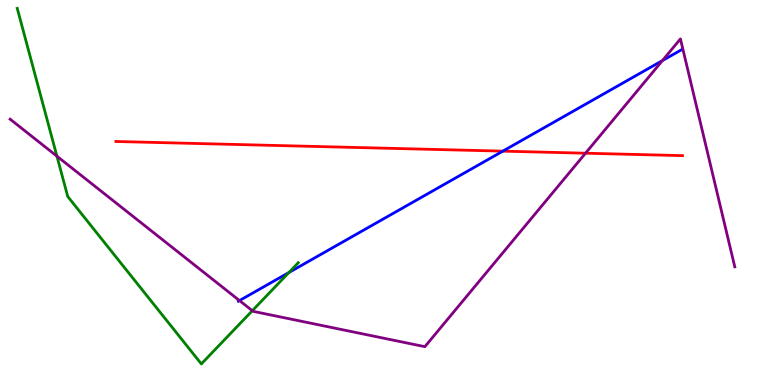[{'lines': ['blue', 'red'], 'intersections': [{'x': 6.49, 'y': 6.07}]}, {'lines': ['green', 'red'], 'intersections': []}, {'lines': ['purple', 'red'], 'intersections': [{'x': 7.56, 'y': 6.02}]}, {'lines': ['blue', 'green'], 'intersections': [{'x': 3.73, 'y': 2.92}]}, {'lines': ['blue', 'purple'], 'intersections': [{'x': 3.09, 'y': 2.19}, {'x': 8.55, 'y': 8.43}]}, {'lines': ['green', 'purple'], 'intersections': [{'x': 0.734, 'y': 5.94}, {'x': 3.26, 'y': 1.93}]}]